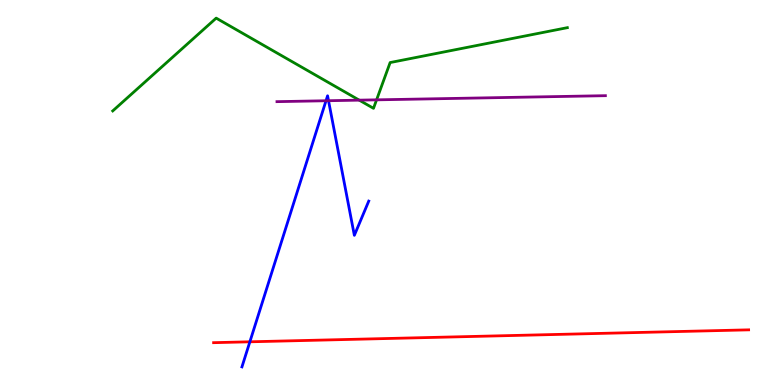[{'lines': ['blue', 'red'], 'intersections': [{'x': 3.22, 'y': 1.12}]}, {'lines': ['green', 'red'], 'intersections': []}, {'lines': ['purple', 'red'], 'intersections': []}, {'lines': ['blue', 'green'], 'intersections': []}, {'lines': ['blue', 'purple'], 'intersections': [{'x': 4.21, 'y': 7.38}, {'x': 4.24, 'y': 7.38}]}, {'lines': ['green', 'purple'], 'intersections': [{'x': 4.64, 'y': 7.4}, {'x': 4.86, 'y': 7.41}]}]